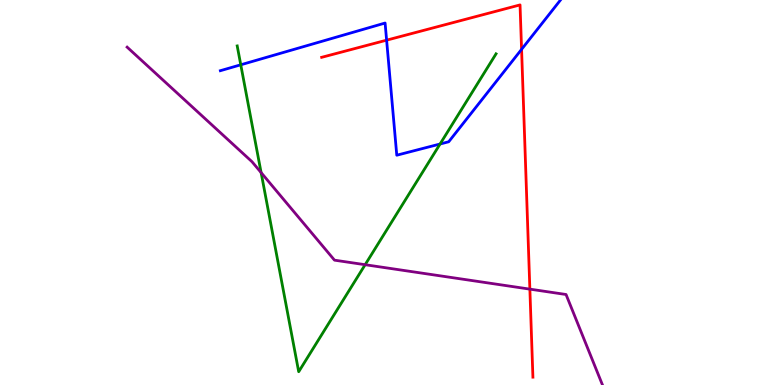[{'lines': ['blue', 'red'], 'intersections': [{'x': 4.99, 'y': 8.96}, {'x': 6.73, 'y': 8.72}]}, {'lines': ['green', 'red'], 'intersections': []}, {'lines': ['purple', 'red'], 'intersections': [{'x': 6.84, 'y': 2.49}]}, {'lines': ['blue', 'green'], 'intersections': [{'x': 3.11, 'y': 8.32}, {'x': 5.68, 'y': 6.26}]}, {'lines': ['blue', 'purple'], 'intersections': []}, {'lines': ['green', 'purple'], 'intersections': [{'x': 3.37, 'y': 5.52}, {'x': 4.71, 'y': 3.12}]}]